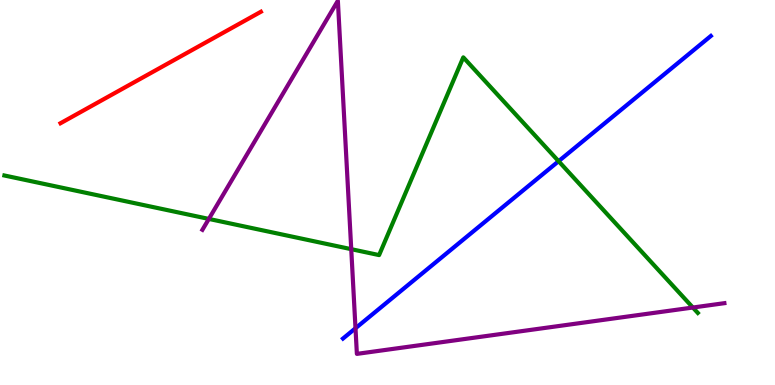[{'lines': ['blue', 'red'], 'intersections': []}, {'lines': ['green', 'red'], 'intersections': []}, {'lines': ['purple', 'red'], 'intersections': []}, {'lines': ['blue', 'green'], 'intersections': [{'x': 7.21, 'y': 5.81}]}, {'lines': ['blue', 'purple'], 'intersections': [{'x': 4.59, 'y': 1.47}]}, {'lines': ['green', 'purple'], 'intersections': [{'x': 2.69, 'y': 4.31}, {'x': 4.53, 'y': 3.53}, {'x': 8.94, 'y': 2.01}]}]